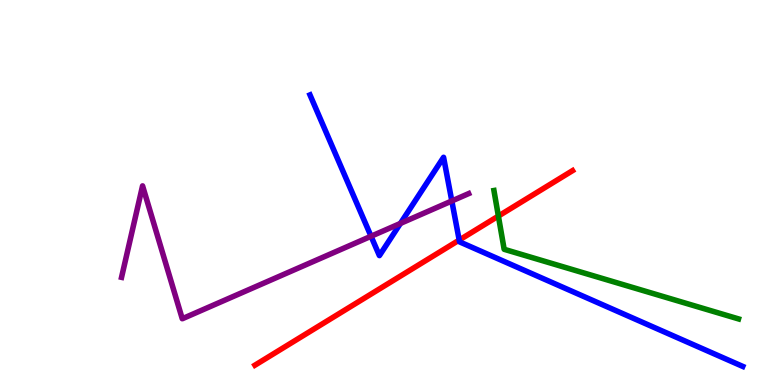[{'lines': ['blue', 'red'], 'intersections': [{'x': 5.93, 'y': 3.76}]}, {'lines': ['green', 'red'], 'intersections': [{'x': 6.43, 'y': 4.39}]}, {'lines': ['purple', 'red'], 'intersections': []}, {'lines': ['blue', 'green'], 'intersections': []}, {'lines': ['blue', 'purple'], 'intersections': [{'x': 4.79, 'y': 3.86}, {'x': 5.17, 'y': 4.2}, {'x': 5.83, 'y': 4.78}]}, {'lines': ['green', 'purple'], 'intersections': []}]